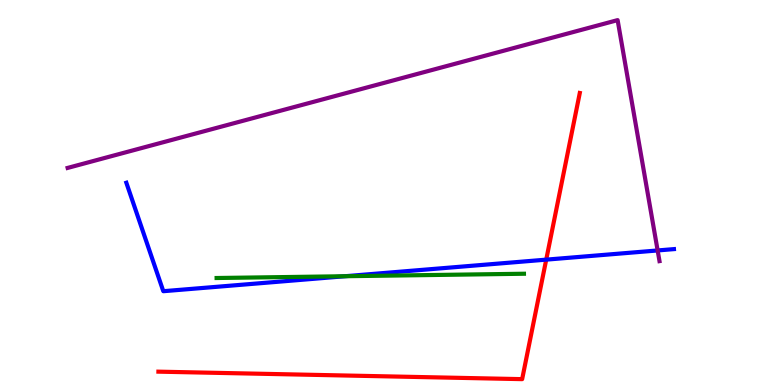[{'lines': ['blue', 'red'], 'intersections': [{'x': 7.05, 'y': 3.26}]}, {'lines': ['green', 'red'], 'intersections': []}, {'lines': ['purple', 'red'], 'intersections': []}, {'lines': ['blue', 'green'], 'intersections': [{'x': 4.45, 'y': 2.83}]}, {'lines': ['blue', 'purple'], 'intersections': [{'x': 8.49, 'y': 3.49}]}, {'lines': ['green', 'purple'], 'intersections': []}]